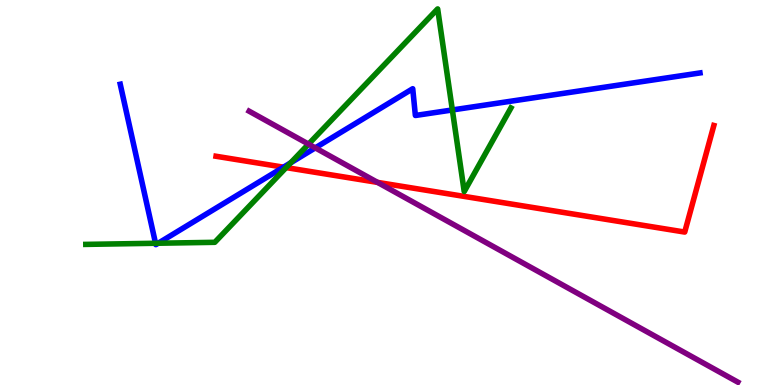[{'lines': ['blue', 'red'], 'intersections': [{'x': 3.66, 'y': 5.66}]}, {'lines': ['green', 'red'], 'intersections': [{'x': 3.69, 'y': 5.65}]}, {'lines': ['purple', 'red'], 'intersections': [{'x': 4.87, 'y': 5.26}]}, {'lines': ['blue', 'green'], 'intersections': [{'x': 2.01, 'y': 3.68}, {'x': 2.04, 'y': 3.68}, {'x': 3.75, 'y': 5.77}, {'x': 5.84, 'y': 7.14}]}, {'lines': ['blue', 'purple'], 'intersections': [{'x': 4.07, 'y': 6.16}]}, {'lines': ['green', 'purple'], 'intersections': [{'x': 3.98, 'y': 6.26}]}]